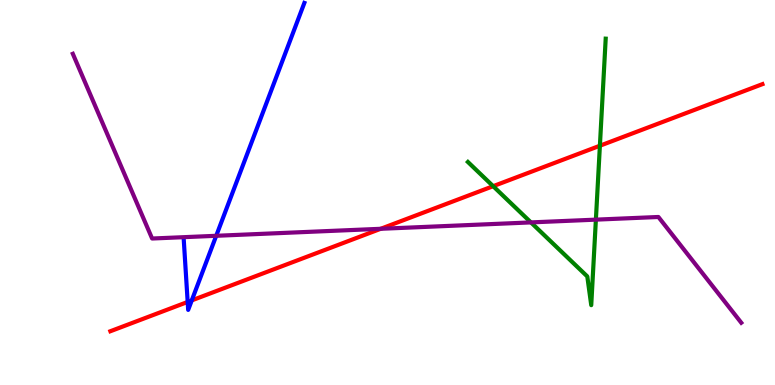[{'lines': ['blue', 'red'], 'intersections': [{'x': 2.42, 'y': 2.16}, {'x': 2.47, 'y': 2.2}]}, {'lines': ['green', 'red'], 'intersections': [{'x': 6.36, 'y': 5.16}, {'x': 7.74, 'y': 6.21}]}, {'lines': ['purple', 'red'], 'intersections': [{'x': 4.91, 'y': 4.06}]}, {'lines': ['blue', 'green'], 'intersections': []}, {'lines': ['blue', 'purple'], 'intersections': [{'x': 2.79, 'y': 3.88}]}, {'lines': ['green', 'purple'], 'intersections': [{'x': 6.85, 'y': 4.22}, {'x': 7.69, 'y': 4.3}]}]